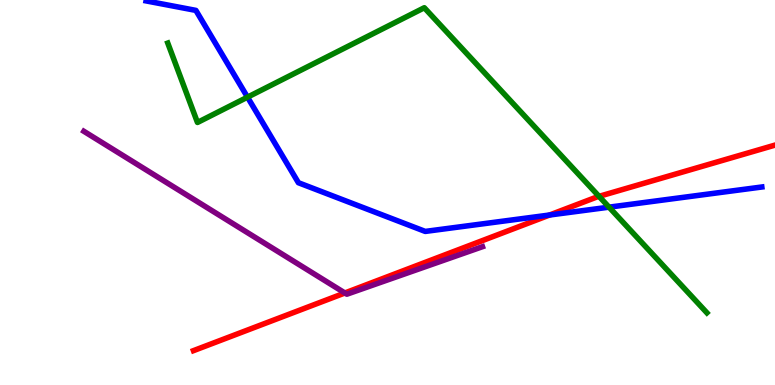[{'lines': ['blue', 'red'], 'intersections': [{'x': 7.09, 'y': 4.42}]}, {'lines': ['green', 'red'], 'intersections': [{'x': 7.73, 'y': 4.9}]}, {'lines': ['purple', 'red'], 'intersections': [{'x': 4.45, 'y': 2.39}]}, {'lines': ['blue', 'green'], 'intersections': [{'x': 3.19, 'y': 7.48}, {'x': 7.86, 'y': 4.62}]}, {'lines': ['blue', 'purple'], 'intersections': []}, {'lines': ['green', 'purple'], 'intersections': []}]